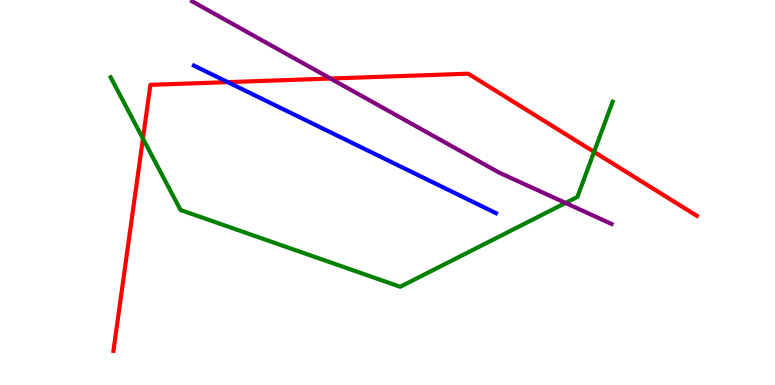[{'lines': ['blue', 'red'], 'intersections': [{'x': 2.94, 'y': 7.87}]}, {'lines': ['green', 'red'], 'intersections': [{'x': 1.84, 'y': 6.4}, {'x': 7.67, 'y': 6.05}]}, {'lines': ['purple', 'red'], 'intersections': [{'x': 4.26, 'y': 7.96}]}, {'lines': ['blue', 'green'], 'intersections': []}, {'lines': ['blue', 'purple'], 'intersections': []}, {'lines': ['green', 'purple'], 'intersections': [{'x': 7.3, 'y': 4.73}]}]